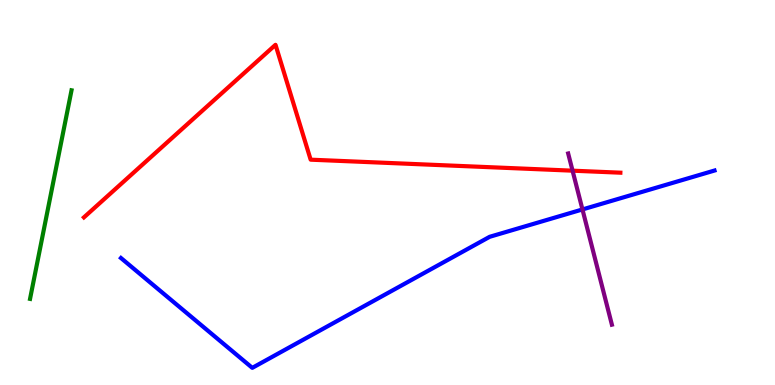[{'lines': ['blue', 'red'], 'intersections': []}, {'lines': ['green', 'red'], 'intersections': []}, {'lines': ['purple', 'red'], 'intersections': [{'x': 7.39, 'y': 5.57}]}, {'lines': ['blue', 'green'], 'intersections': []}, {'lines': ['blue', 'purple'], 'intersections': [{'x': 7.52, 'y': 4.56}]}, {'lines': ['green', 'purple'], 'intersections': []}]